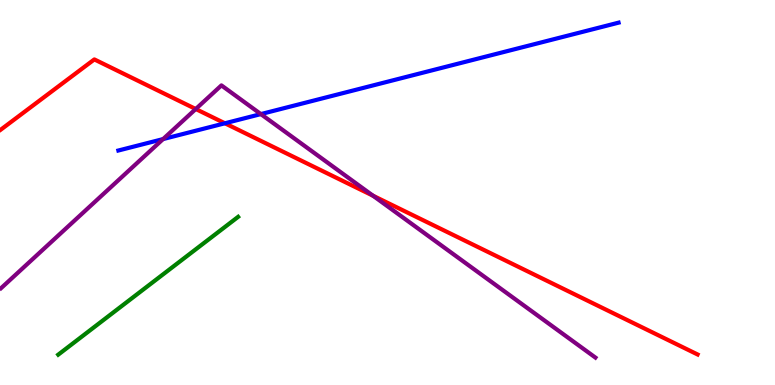[{'lines': ['blue', 'red'], 'intersections': [{'x': 2.9, 'y': 6.8}]}, {'lines': ['green', 'red'], 'intersections': []}, {'lines': ['purple', 'red'], 'intersections': [{'x': 2.53, 'y': 7.17}, {'x': 4.81, 'y': 4.92}]}, {'lines': ['blue', 'green'], 'intersections': []}, {'lines': ['blue', 'purple'], 'intersections': [{'x': 2.1, 'y': 6.39}, {'x': 3.37, 'y': 7.04}]}, {'lines': ['green', 'purple'], 'intersections': []}]